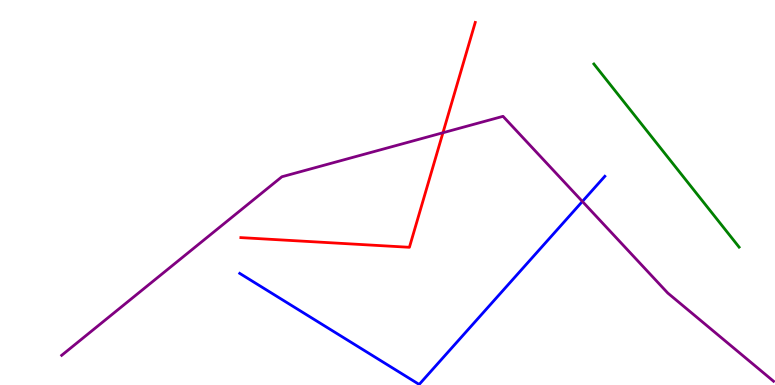[{'lines': ['blue', 'red'], 'intersections': []}, {'lines': ['green', 'red'], 'intersections': []}, {'lines': ['purple', 'red'], 'intersections': [{'x': 5.72, 'y': 6.55}]}, {'lines': ['blue', 'green'], 'intersections': []}, {'lines': ['blue', 'purple'], 'intersections': [{'x': 7.51, 'y': 4.77}]}, {'lines': ['green', 'purple'], 'intersections': []}]